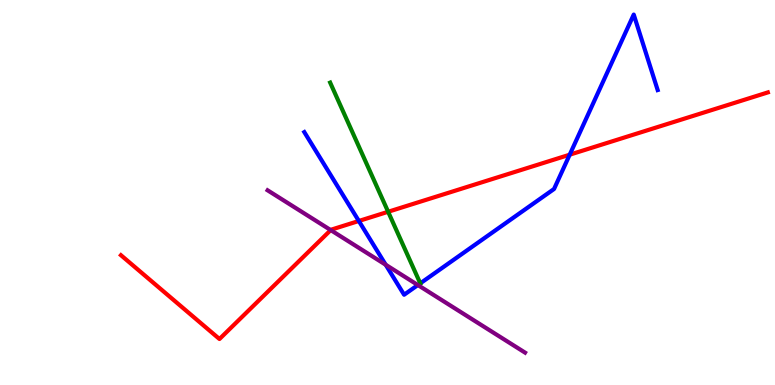[{'lines': ['blue', 'red'], 'intersections': [{'x': 4.63, 'y': 4.26}, {'x': 7.35, 'y': 5.98}]}, {'lines': ['green', 'red'], 'intersections': [{'x': 5.01, 'y': 4.5}]}, {'lines': ['purple', 'red'], 'intersections': [{'x': 4.27, 'y': 4.02}]}, {'lines': ['blue', 'green'], 'intersections': [{'x': 5.42, 'y': 2.64}]}, {'lines': ['blue', 'purple'], 'intersections': [{'x': 4.98, 'y': 3.12}, {'x': 5.39, 'y': 2.6}]}, {'lines': ['green', 'purple'], 'intersections': []}]